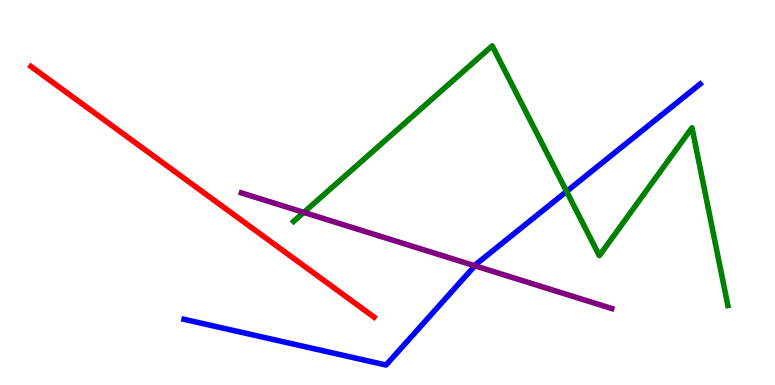[{'lines': ['blue', 'red'], 'intersections': []}, {'lines': ['green', 'red'], 'intersections': []}, {'lines': ['purple', 'red'], 'intersections': []}, {'lines': ['blue', 'green'], 'intersections': [{'x': 7.31, 'y': 5.03}]}, {'lines': ['blue', 'purple'], 'intersections': [{'x': 6.13, 'y': 3.1}]}, {'lines': ['green', 'purple'], 'intersections': [{'x': 3.92, 'y': 4.48}]}]